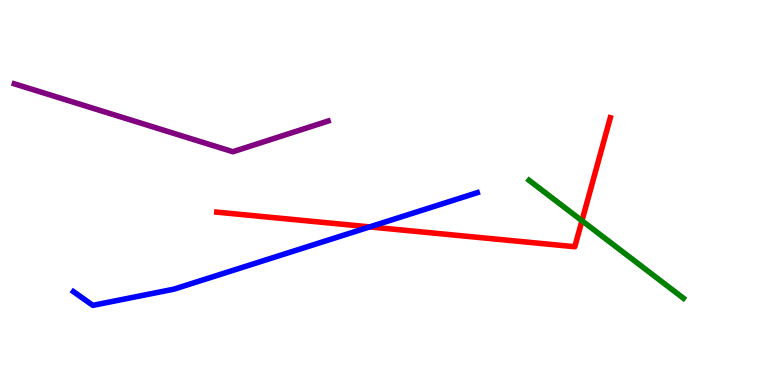[{'lines': ['blue', 'red'], 'intersections': [{'x': 4.77, 'y': 4.11}]}, {'lines': ['green', 'red'], 'intersections': [{'x': 7.51, 'y': 4.27}]}, {'lines': ['purple', 'red'], 'intersections': []}, {'lines': ['blue', 'green'], 'intersections': []}, {'lines': ['blue', 'purple'], 'intersections': []}, {'lines': ['green', 'purple'], 'intersections': []}]